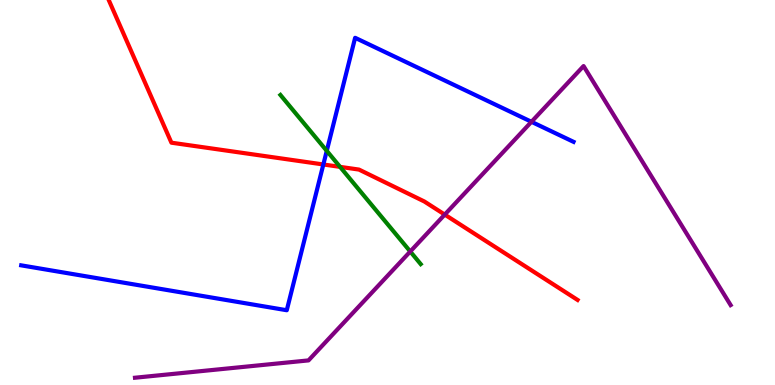[{'lines': ['blue', 'red'], 'intersections': [{'x': 4.17, 'y': 5.73}]}, {'lines': ['green', 'red'], 'intersections': [{'x': 4.39, 'y': 5.67}]}, {'lines': ['purple', 'red'], 'intersections': [{'x': 5.74, 'y': 4.43}]}, {'lines': ['blue', 'green'], 'intersections': [{'x': 4.22, 'y': 6.08}]}, {'lines': ['blue', 'purple'], 'intersections': [{'x': 6.86, 'y': 6.84}]}, {'lines': ['green', 'purple'], 'intersections': [{'x': 5.29, 'y': 3.47}]}]